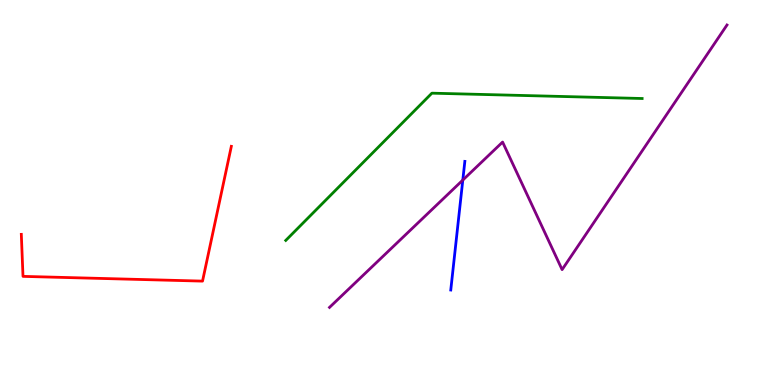[{'lines': ['blue', 'red'], 'intersections': []}, {'lines': ['green', 'red'], 'intersections': []}, {'lines': ['purple', 'red'], 'intersections': []}, {'lines': ['blue', 'green'], 'intersections': []}, {'lines': ['blue', 'purple'], 'intersections': [{'x': 5.97, 'y': 5.32}]}, {'lines': ['green', 'purple'], 'intersections': []}]